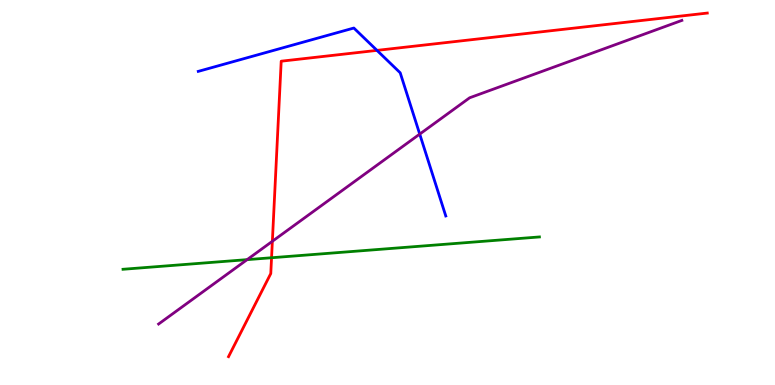[{'lines': ['blue', 'red'], 'intersections': [{'x': 4.86, 'y': 8.69}]}, {'lines': ['green', 'red'], 'intersections': [{'x': 3.5, 'y': 3.31}]}, {'lines': ['purple', 'red'], 'intersections': [{'x': 3.51, 'y': 3.73}]}, {'lines': ['blue', 'green'], 'intersections': []}, {'lines': ['blue', 'purple'], 'intersections': [{'x': 5.42, 'y': 6.52}]}, {'lines': ['green', 'purple'], 'intersections': [{'x': 3.19, 'y': 3.26}]}]